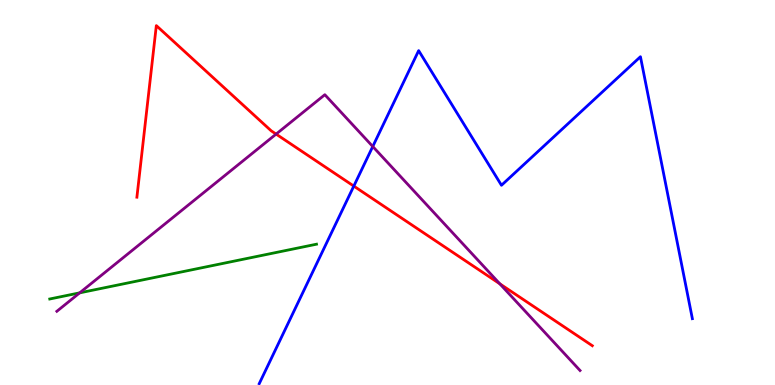[{'lines': ['blue', 'red'], 'intersections': [{'x': 4.57, 'y': 5.17}]}, {'lines': ['green', 'red'], 'intersections': []}, {'lines': ['purple', 'red'], 'intersections': [{'x': 3.56, 'y': 6.52}, {'x': 6.45, 'y': 2.63}]}, {'lines': ['blue', 'green'], 'intersections': []}, {'lines': ['blue', 'purple'], 'intersections': [{'x': 4.81, 'y': 6.19}]}, {'lines': ['green', 'purple'], 'intersections': [{'x': 1.03, 'y': 2.39}]}]